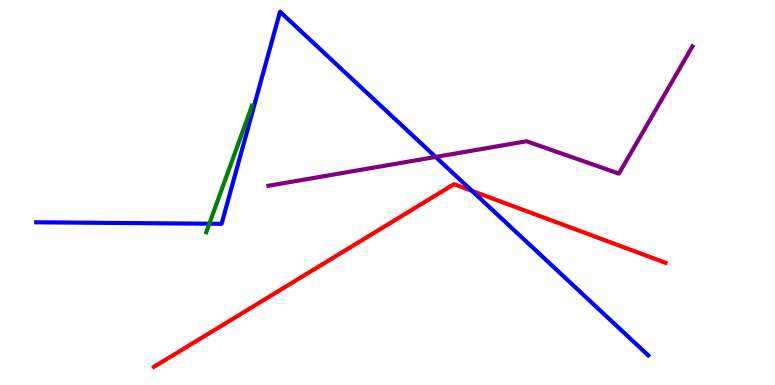[{'lines': ['blue', 'red'], 'intersections': [{'x': 6.09, 'y': 5.04}]}, {'lines': ['green', 'red'], 'intersections': []}, {'lines': ['purple', 'red'], 'intersections': []}, {'lines': ['blue', 'green'], 'intersections': [{'x': 2.7, 'y': 4.19}]}, {'lines': ['blue', 'purple'], 'intersections': [{'x': 5.62, 'y': 5.92}]}, {'lines': ['green', 'purple'], 'intersections': []}]